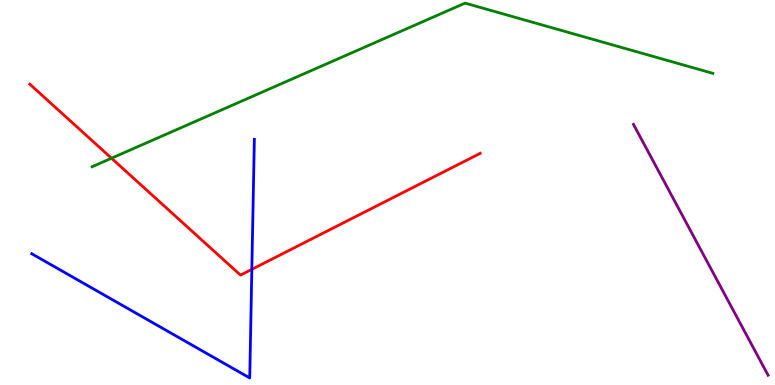[{'lines': ['blue', 'red'], 'intersections': [{'x': 3.25, 'y': 3.0}]}, {'lines': ['green', 'red'], 'intersections': [{'x': 1.44, 'y': 5.89}]}, {'lines': ['purple', 'red'], 'intersections': []}, {'lines': ['blue', 'green'], 'intersections': []}, {'lines': ['blue', 'purple'], 'intersections': []}, {'lines': ['green', 'purple'], 'intersections': []}]